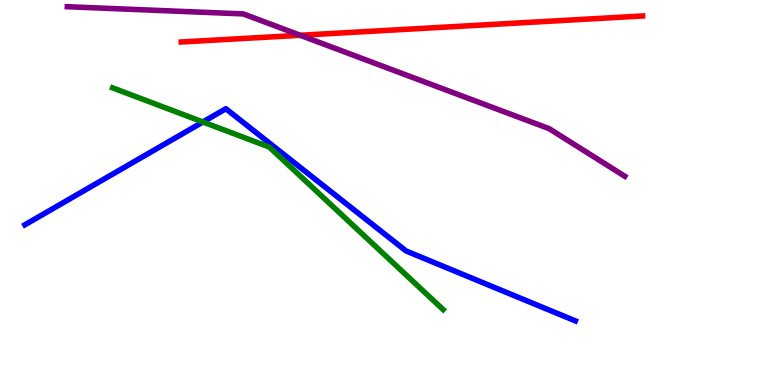[{'lines': ['blue', 'red'], 'intersections': []}, {'lines': ['green', 'red'], 'intersections': []}, {'lines': ['purple', 'red'], 'intersections': [{'x': 3.87, 'y': 9.08}]}, {'lines': ['blue', 'green'], 'intersections': [{'x': 2.62, 'y': 6.83}]}, {'lines': ['blue', 'purple'], 'intersections': []}, {'lines': ['green', 'purple'], 'intersections': []}]